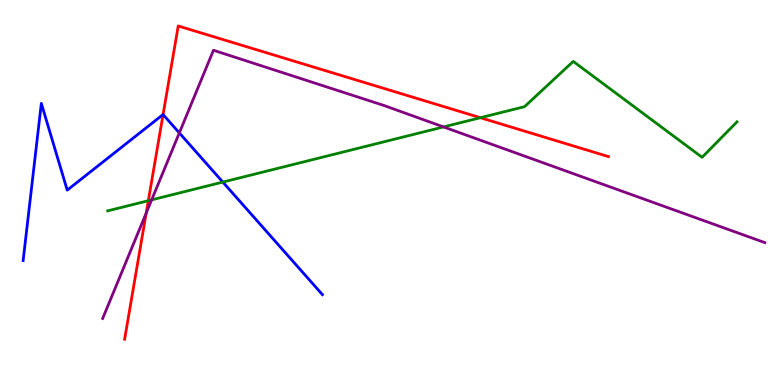[{'lines': ['blue', 'red'], 'intersections': [{'x': 2.1, 'y': 7.02}]}, {'lines': ['green', 'red'], 'intersections': [{'x': 1.91, 'y': 4.79}, {'x': 6.2, 'y': 6.94}]}, {'lines': ['purple', 'red'], 'intersections': [{'x': 1.89, 'y': 4.47}]}, {'lines': ['blue', 'green'], 'intersections': [{'x': 2.88, 'y': 5.27}]}, {'lines': ['blue', 'purple'], 'intersections': [{'x': 2.31, 'y': 6.55}]}, {'lines': ['green', 'purple'], 'intersections': [{'x': 1.96, 'y': 4.81}, {'x': 5.72, 'y': 6.7}]}]